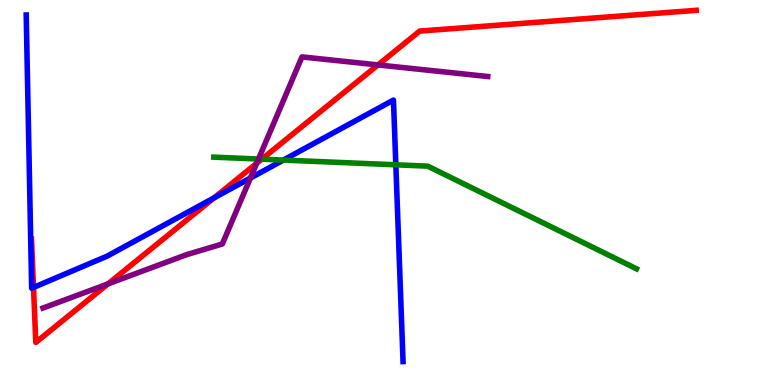[{'lines': ['blue', 'red'], 'intersections': [{'x': 0.432, 'y': 2.53}, {'x': 2.76, 'y': 4.86}]}, {'lines': ['green', 'red'], 'intersections': [{'x': 3.38, 'y': 5.87}]}, {'lines': ['purple', 'red'], 'intersections': [{'x': 1.39, 'y': 2.63}, {'x': 3.31, 'y': 5.76}, {'x': 4.88, 'y': 8.31}]}, {'lines': ['blue', 'green'], 'intersections': [{'x': 3.66, 'y': 5.84}, {'x': 5.11, 'y': 5.72}]}, {'lines': ['blue', 'purple'], 'intersections': [{'x': 3.23, 'y': 5.38}]}, {'lines': ['green', 'purple'], 'intersections': [{'x': 3.34, 'y': 5.87}]}]